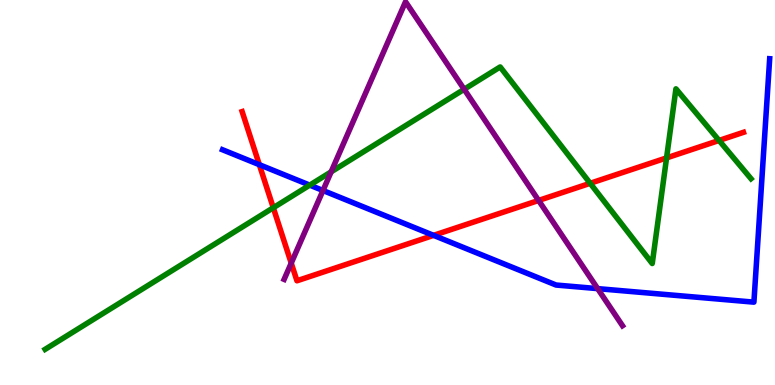[{'lines': ['blue', 'red'], 'intersections': [{'x': 3.35, 'y': 5.72}, {'x': 5.59, 'y': 3.89}]}, {'lines': ['green', 'red'], 'intersections': [{'x': 3.53, 'y': 4.6}, {'x': 7.62, 'y': 5.24}, {'x': 8.6, 'y': 5.9}, {'x': 9.28, 'y': 6.35}]}, {'lines': ['purple', 'red'], 'intersections': [{'x': 3.76, 'y': 3.17}, {'x': 6.95, 'y': 4.79}]}, {'lines': ['blue', 'green'], 'intersections': [{'x': 4.0, 'y': 5.19}]}, {'lines': ['blue', 'purple'], 'intersections': [{'x': 4.17, 'y': 5.05}, {'x': 7.71, 'y': 2.5}]}, {'lines': ['green', 'purple'], 'intersections': [{'x': 4.27, 'y': 5.54}, {'x': 5.99, 'y': 7.68}]}]